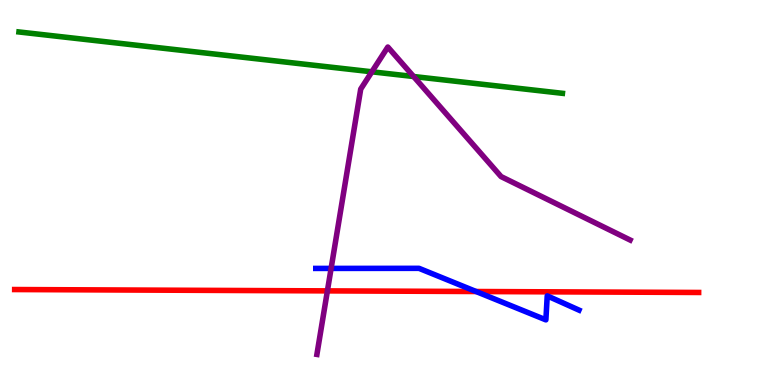[{'lines': ['blue', 'red'], 'intersections': [{'x': 6.14, 'y': 2.43}]}, {'lines': ['green', 'red'], 'intersections': []}, {'lines': ['purple', 'red'], 'intersections': [{'x': 4.22, 'y': 2.44}]}, {'lines': ['blue', 'green'], 'intersections': []}, {'lines': ['blue', 'purple'], 'intersections': [{'x': 4.27, 'y': 3.03}]}, {'lines': ['green', 'purple'], 'intersections': [{'x': 4.8, 'y': 8.14}, {'x': 5.34, 'y': 8.01}]}]